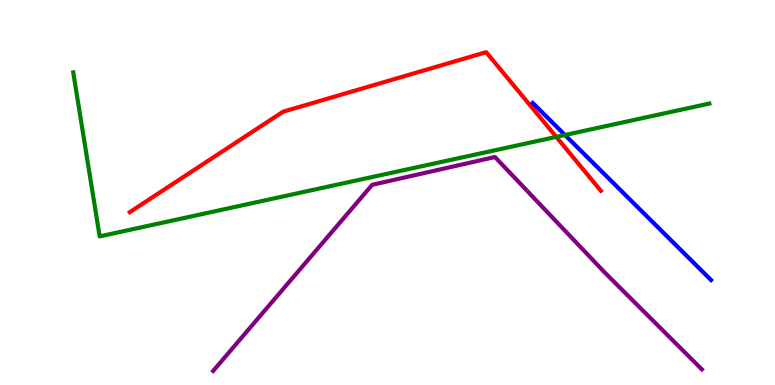[{'lines': ['blue', 'red'], 'intersections': []}, {'lines': ['green', 'red'], 'intersections': [{'x': 7.18, 'y': 6.44}]}, {'lines': ['purple', 'red'], 'intersections': []}, {'lines': ['blue', 'green'], 'intersections': [{'x': 7.29, 'y': 6.49}]}, {'lines': ['blue', 'purple'], 'intersections': []}, {'lines': ['green', 'purple'], 'intersections': []}]